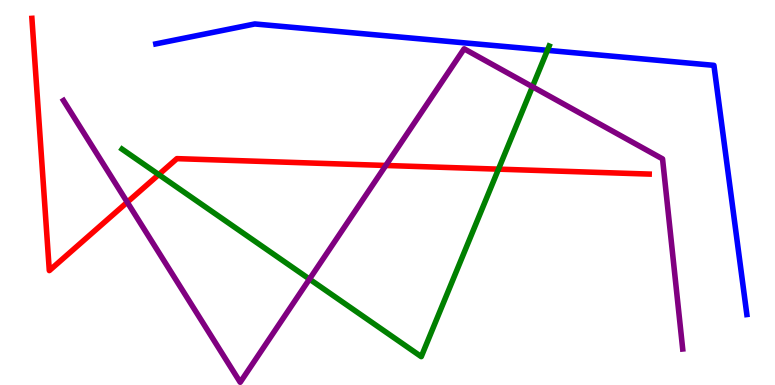[{'lines': ['blue', 'red'], 'intersections': []}, {'lines': ['green', 'red'], 'intersections': [{'x': 2.05, 'y': 5.47}, {'x': 6.43, 'y': 5.61}]}, {'lines': ['purple', 'red'], 'intersections': [{'x': 1.64, 'y': 4.75}, {'x': 4.98, 'y': 5.7}]}, {'lines': ['blue', 'green'], 'intersections': [{'x': 7.06, 'y': 8.69}]}, {'lines': ['blue', 'purple'], 'intersections': []}, {'lines': ['green', 'purple'], 'intersections': [{'x': 3.99, 'y': 2.75}, {'x': 6.87, 'y': 7.75}]}]